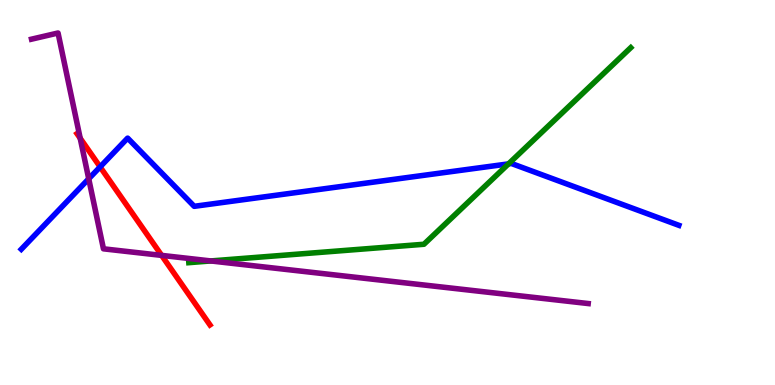[{'lines': ['blue', 'red'], 'intersections': [{'x': 1.29, 'y': 5.67}]}, {'lines': ['green', 'red'], 'intersections': []}, {'lines': ['purple', 'red'], 'intersections': [{'x': 1.03, 'y': 6.41}, {'x': 2.09, 'y': 3.37}]}, {'lines': ['blue', 'green'], 'intersections': [{'x': 6.56, 'y': 5.74}]}, {'lines': ['blue', 'purple'], 'intersections': [{'x': 1.14, 'y': 5.36}]}, {'lines': ['green', 'purple'], 'intersections': [{'x': 2.72, 'y': 3.22}]}]